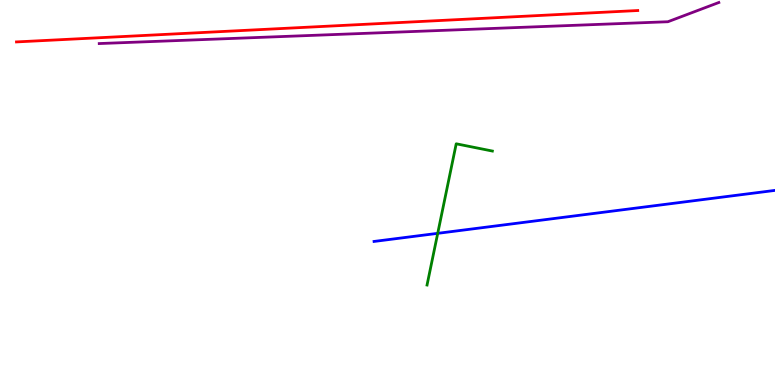[{'lines': ['blue', 'red'], 'intersections': []}, {'lines': ['green', 'red'], 'intersections': []}, {'lines': ['purple', 'red'], 'intersections': []}, {'lines': ['blue', 'green'], 'intersections': [{'x': 5.65, 'y': 3.94}]}, {'lines': ['blue', 'purple'], 'intersections': []}, {'lines': ['green', 'purple'], 'intersections': []}]